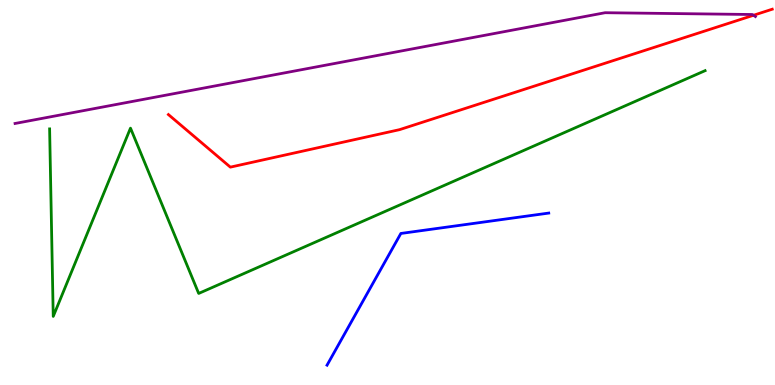[{'lines': ['blue', 'red'], 'intersections': []}, {'lines': ['green', 'red'], 'intersections': []}, {'lines': ['purple', 'red'], 'intersections': [{'x': 9.72, 'y': 9.6}]}, {'lines': ['blue', 'green'], 'intersections': []}, {'lines': ['blue', 'purple'], 'intersections': []}, {'lines': ['green', 'purple'], 'intersections': []}]